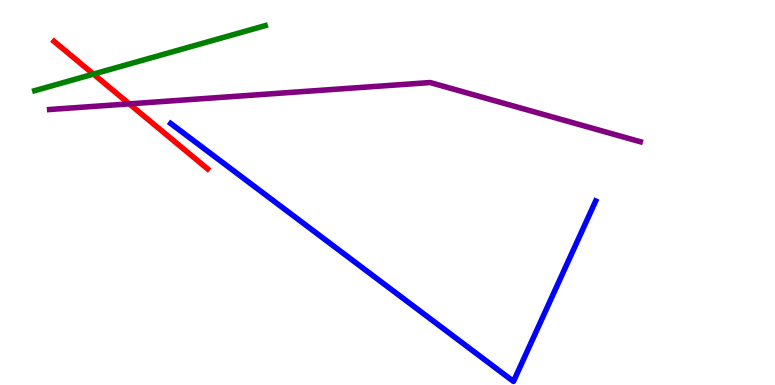[{'lines': ['blue', 'red'], 'intersections': []}, {'lines': ['green', 'red'], 'intersections': [{'x': 1.21, 'y': 8.08}]}, {'lines': ['purple', 'red'], 'intersections': [{'x': 1.67, 'y': 7.3}]}, {'lines': ['blue', 'green'], 'intersections': []}, {'lines': ['blue', 'purple'], 'intersections': []}, {'lines': ['green', 'purple'], 'intersections': []}]